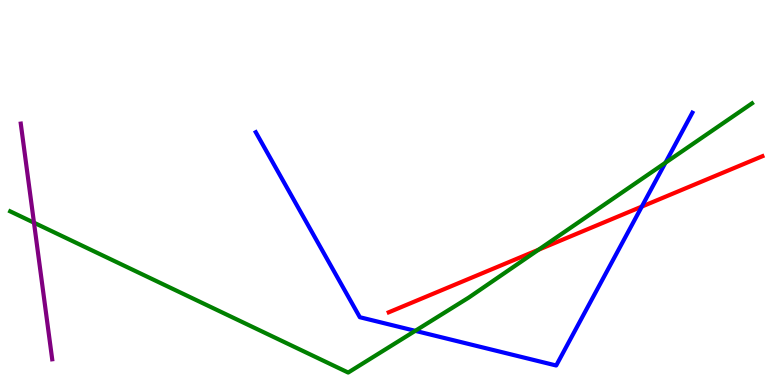[{'lines': ['blue', 'red'], 'intersections': [{'x': 8.28, 'y': 4.63}]}, {'lines': ['green', 'red'], 'intersections': [{'x': 6.95, 'y': 3.51}]}, {'lines': ['purple', 'red'], 'intersections': []}, {'lines': ['blue', 'green'], 'intersections': [{'x': 5.36, 'y': 1.41}, {'x': 8.59, 'y': 5.77}]}, {'lines': ['blue', 'purple'], 'intersections': []}, {'lines': ['green', 'purple'], 'intersections': [{'x': 0.438, 'y': 4.22}]}]